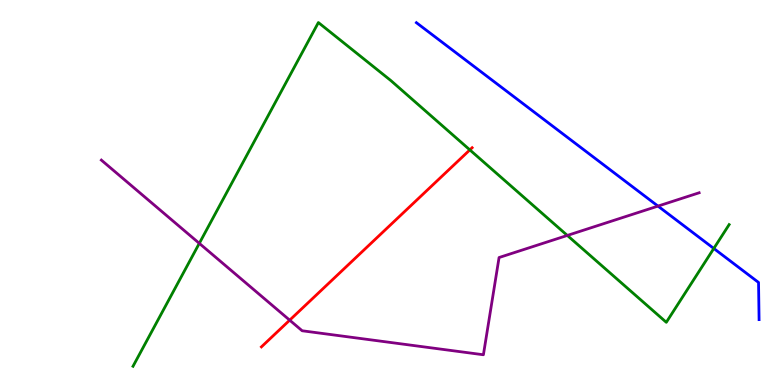[{'lines': ['blue', 'red'], 'intersections': []}, {'lines': ['green', 'red'], 'intersections': [{'x': 6.06, 'y': 6.11}]}, {'lines': ['purple', 'red'], 'intersections': [{'x': 3.74, 'y': 1.68}]}, {'lines': ['blue', 'green'], 'intersections': [{'x': 9.21, 'y': 3.55}]}, {'lines': ['blue', 'purple'], 'intersections': [{'x': 8.49, 'y': 4.65}]}, {'lines': ['green', 'purple'], 'intersections': [{'x': 2.57, 'y': 3.68}, {'x': 7.32, 'y': 3.88}]}]